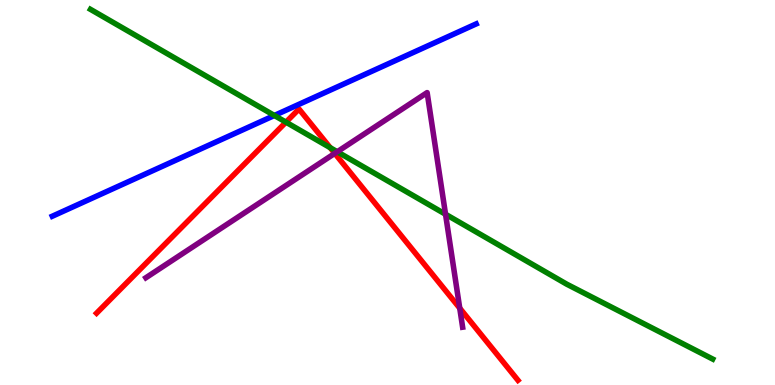[{'lines': ['blue', 'red'], 'intersections': []}, {'lines': ['green', 'red'], 'intersections': [{'x': 3.69, 'y': 6.83}, {'x': 4.26, 'y': 6.16}]}, {'lines': ['purple', 'red'], 'intersections': [{'x': 4.32, 'y': 6.02}, {'x': 5.93, 'y': 2.0}]}, {'lines': ['blue', 'green'], 'intersections': [{'x': 3.54, 'y': 7.0}]}, {'lines': ['blue', 'purple'], 'intersections': []}, {'lines': ['green', 'purple'], 'intersections': [{'x': 4.35, 'y': 6.06}, {'x': 5.75, 'y': 4.44}]}]